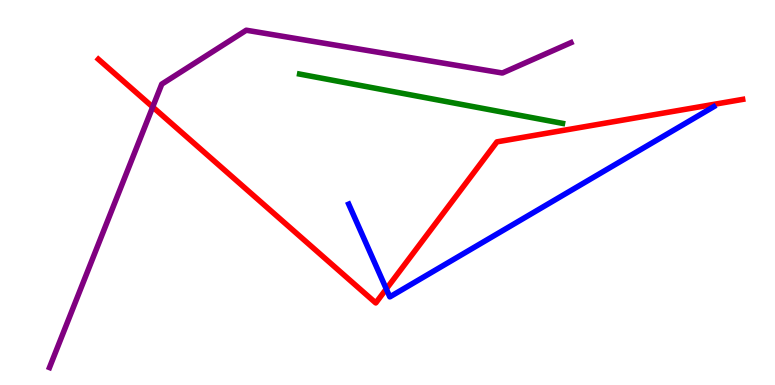[{'lines': ['blue', 'red'], 'intersections': [{'x': 4.98, 'y': 2.49}]}, {'lines': ['green', 'red'], 'intersections': []}, {'lines': ['purple', 'red'], 'intersections': [{'x': 1.97, 'y': 7.22}]}, {'lines': ['blue', 'green'], 'intersections': []}, {'lines': ['blue', 'purple'], 'intersections': []}, {'lines': ['green', 'purple'], 'intersections': []}]